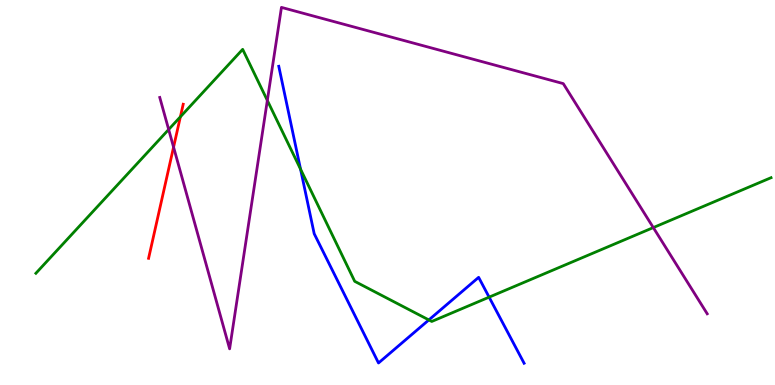[{'lines': ['blue', 'red'], 'intersections': []}, {'lines': ['green', 'red'], 'intersections': [{'x': 2.33, 'y': 6.97}]}, {'lines': ['purple', 'red'], 'intersections': [{'x': 2.24, 'y': 6.18}]}, {'lines': ['blue', 'green'], 'intersections': [{'x': 3.88, 'y': 5.61}, {'x': 5.53, 'y': 1.69}, {'x': 6.31, 'y': 2.28}]}, {'lines': ['blue', 'purple'], 'intersections': []}, {'lines': ['green', 'purple'], 'intersections': [{'x': 2.18, 'y': 6.64}, {'x': 3.45, 'y': 7.39}, {'x': 8.43, 'y': 4.09}]}]